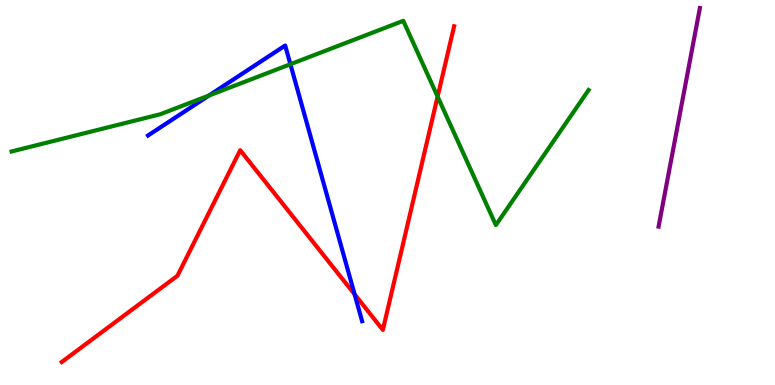[{'lines': ['blue', 'red'], 'intersections': [{'x': 4.58, 'y': 2.36}]}, {'lines': ['green', 'red'], 'intersections': [{'x': 5.65, 'y': 7.49}]}, {'lines': ['purple', 'red'], 'intersections': []}, {'lines': ['blue', 'green'], 'intersections': [{'x': 2.7, 'y': 7.52}, {'x': 3.75, 'y': 8.33}]}, {'lines': ['blue', 'purple'], 'intersections': []}, {'lines': ['green', 'purple'], 'intersections': []}]